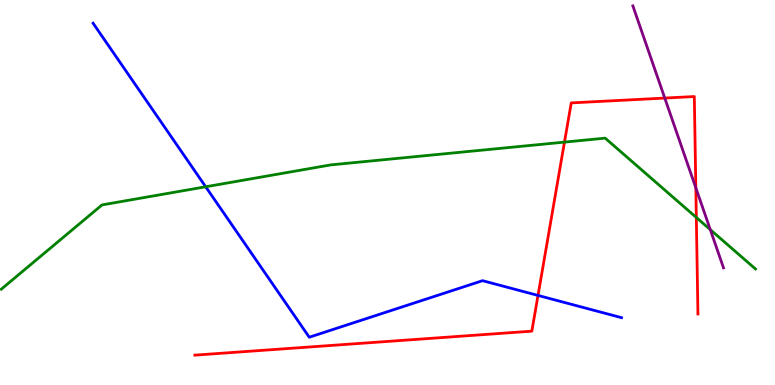[{'lines': ['blue', 'red'], 'intersections': [{'x': 6.94, 'y': 2.33}]}, {'lines': ['green', 'red'], 'intersections': [{'x': 7.28, 'y': 6.31}, {'x': 8.98, 'y': 4.35}]}, {'lines': ['purple', 'red'], 'intersections': [{'x': 8.58, 'y': 7.45}, {'x': 8.98, 'y': 5.12}]}, {'lines': ['blue', 'green'], 'intersections': [{'x': 2.65, 'y': 5.15}]}, {'lines': ['blue', 'purple'], 'intersections': []}, {'lines': ['green', 'purple'], 'intersections': [{'x': 9.17, 'y': 4.04}]}]